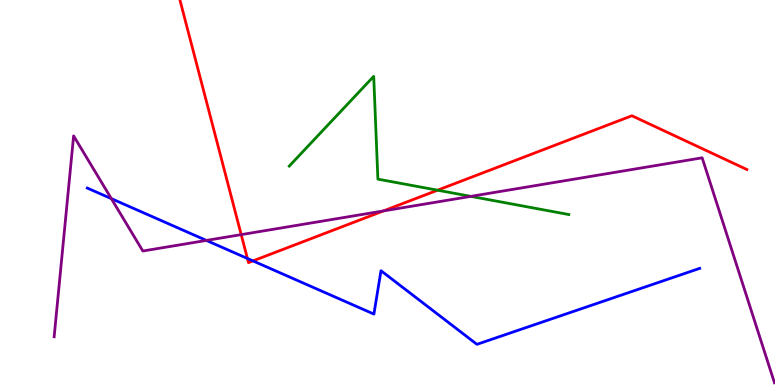[{'lines': ['blue', 'red'], 'intersections': [{'x': 3.19, 'y': 3.29}, {'x': 3.26, 'y': 3.22}]}, {'lines': ['green', 'red'], 'intersections': [{'x': 5.65, 'y': 5.06}]}, {'lines': ['purple', 'red'], 'intersections': [{'x': 3.11, 'y': 3.91}, {'x': 4.95, 'y': 4.52}]}, {'lines': ['blue', 'green'], 'intersections': []}, {'lines': ['blue', 'purple'], 'intersections': [{'x': 1.44, 'y': 4.84}, {'x': 2.66, 'y': 3.76}]}, {'lines': ['green', 'purple'], 'intersections': [{'x': 6.08, 'y': 4.9}]}]